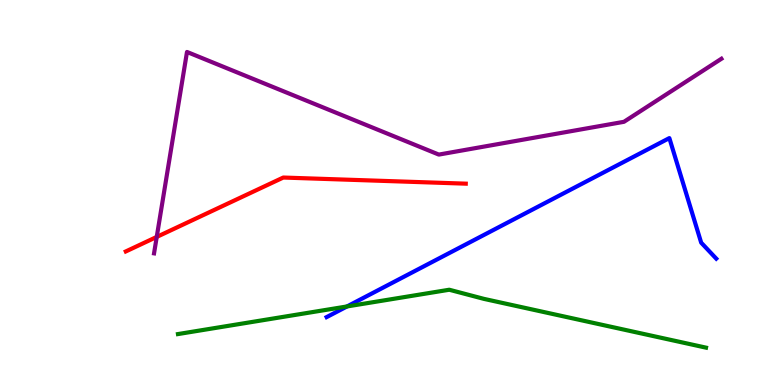[{'lines': ['blue', 'red'], 'intersections': []}, {'lines': ['green', 'red'], 'intersections': []}, {'lines': ['purple', 'red'], 'intersections': [{'x': 2.02, 'y': 3.85}]}, {'lines': ['blue', 'green'], 'intersections': [{'x': 4.48, 'y': 2.04}]}, {'lines': ['blue', 'purple'], 'intersections': []}, {'lines': ['green', 'purple'], 'intersections': []}]